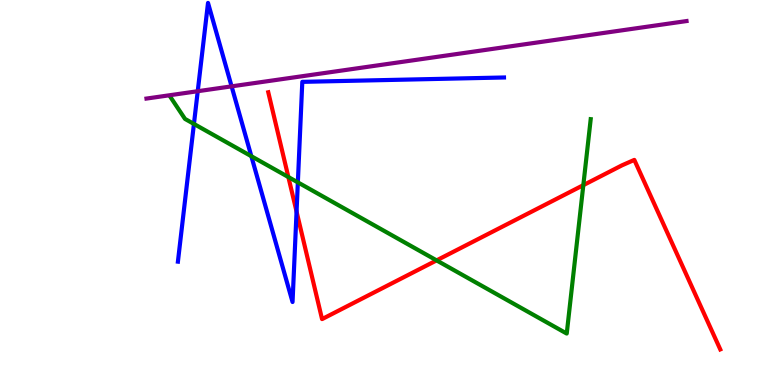[{'lines': ['blue', 'red'], 'intersections': [{'x': 3.83, 'y': 4.5}]}, {'lines': ['green', 'red'], 'intersections': [{'x': 3.72, 'y': 5.4}, {'x': 5.63, 'y': 3.24}, {'x': 7.53, 'y': 5.19}]}, {'lines': ['purple', 'red'], 'intersections': []}, {'lines': ['blue', 'green'], 'intersections': [{'x': 2.5, 'y': 6.78}, {'x': 3.24, 'y': 5.94}, {'x': 3.84, 'y': 5.26}]}, {'lines': ['blue', 'purple'], 'intersections': [{'x': 2.55, 'y': 7.63}, {'x': 2.99, 'y': 7.76}]}, {'lines': ['green', 'purple'], 'intersections': []}]